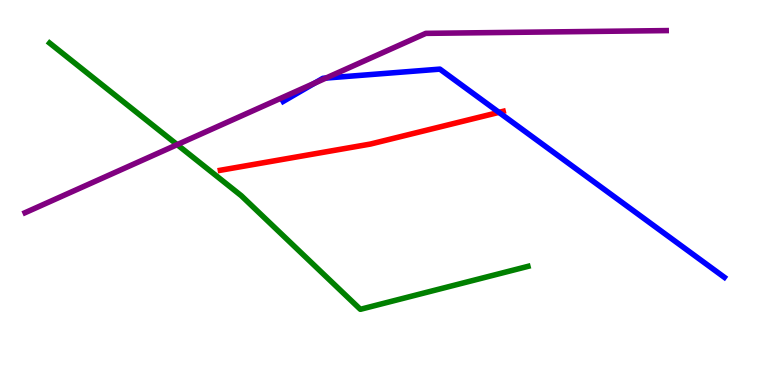[{'lines': ['blue', 'red'], 'intersections': [{'x': 6.44, 'y': 7.08}]}, {'lines': ['green', 'red'], 'intersections': []}, {'lines': ['purple', 'red'], 'intersections': []}, {'lines': ['blue', 'green'], 'intersections': []}, {'lines': ['blue', 'purple'], 'intersections': [{'x': 4.06, 'y': 7.84}, {'x': 4.21, 'y': 7.97}]}, {'lines': ['green', 'purple'], 'intersections': [{'x': 2.29, 'y': 6.24}]}]